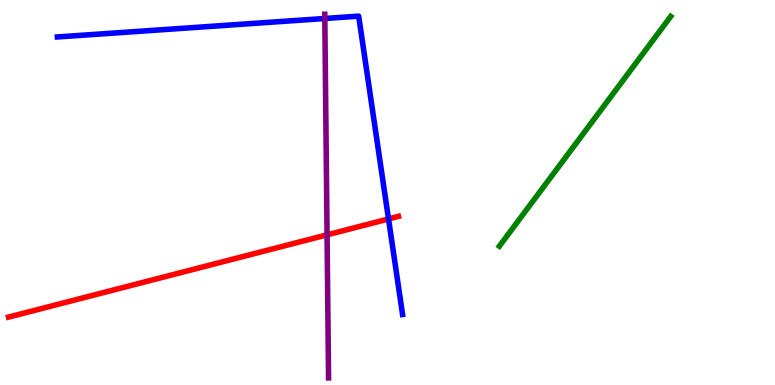[{'lines': ['blue', 'red'], 'intersections': [{'x': 5.01, 'y': 4.31}]}, {'lines': ['green', 'red'], 'intersections': []}, {'lines': ['purple', 'red'], 'intersections': [{'x': 4.22, 'y': 3.9}]}, {'lines': ['blue', 'green'], 'intersections': []}, {'lines': ['blue', 'purple'], 'intersections': [{'x': 4.19, 'y': 9.52}]}, {'lines': ['green', 'purple'], 'intersections': []}]